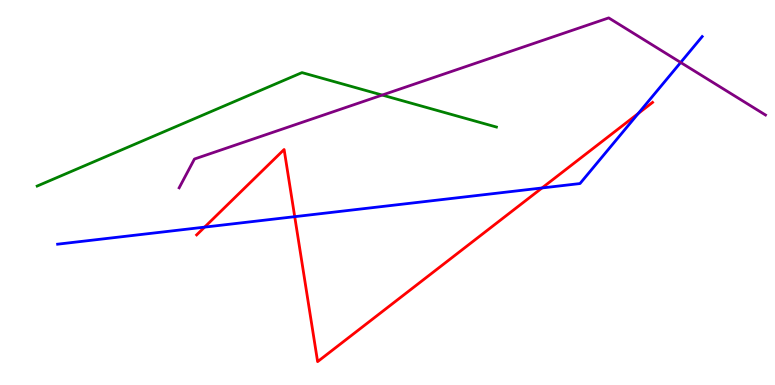[{'lines': ['blue', 'red'], 'intersections': [{'x': 2.64, 'y': 4.1}, {'x': 3.8, 'y': 4.37}, {'x': 6.99, 'y': 5.12}, {'x': 8.24, 'y': 7.05}]}, {'lines': ['green', 'red'], 'intersections': []}, {'lines': ['purple', 'red'], 'intersections': []}, {'lines': ['blue', 'green'], 'intersections': []}, {'lines': ['blue', 'purple'], 'intersections': [{'x': 8.78, 'y': 8.38}]}, {'lines': ['green', 'purple'], 'intersections': [{'x': 4.93, 'y': 7.53}]}]